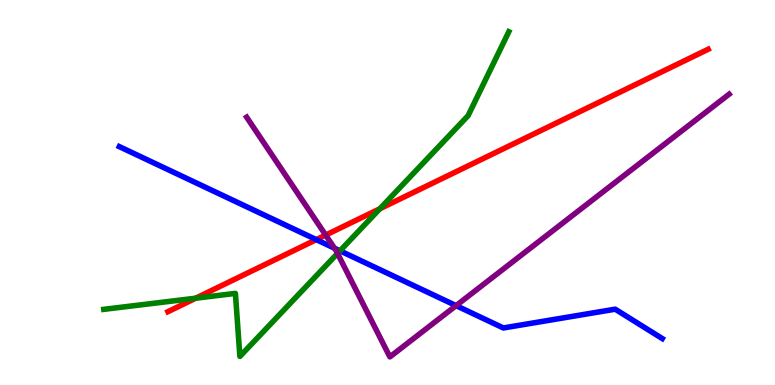[{'lines': ['blue', 'red'], 'intersections': [{'x': 4.08, 'y': 3.78}]}, {'lines': ['green', 'red'], 'intersections': [{'x': 2.53, 'y': 2.25}, {'x': 4.9, 'y': 4.58}]}, {'lines': ['purple', 'red'], 'intersections': [{'x': 4.2, 'y': 3.89}]}, {'lines': ['blue', 'green'], 'intersections': [{'x': 4.39, 'y': 3.49}]}, {'lines': ['blue', 'purple'], 'intersections': [{'x': 4.32, 'y': 3.55}, {'x': 5.88, 'y': 2.06}]}, {'lines': ['green', 'purple'], 'intersections': [{'x': 4.36, 'y': 3.42}]}]